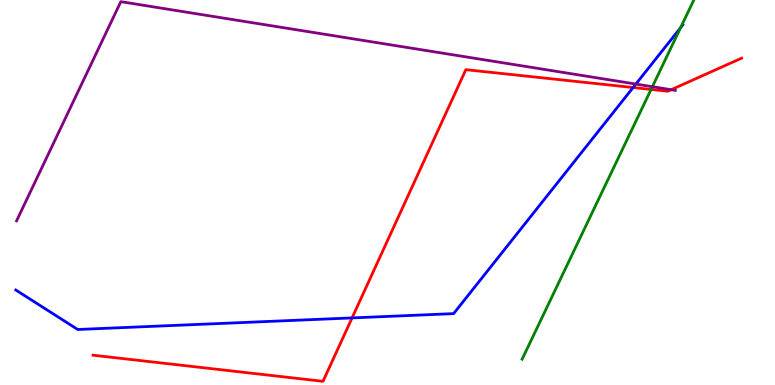[{'lines': ['blue', 'red'], 'intersections': [{'x': 4.54, 'y': 1.74}, {'x': 8.17, 'y': 7.73}]}, {'lines': ['green', 'red'], 'intersections': [{'x': 8.4, 'y': 7.68}]}, {'lines': ['purple', 'red'], 'intersections': [{'x': 8.66, 'y': 7.67}]}, {'lines': ['blue', 'green'], 'intersections': [{'x': 8.78, 'y': 9.28}]}, {'lines': ['blue', 'purple'], 'intersections': [{'x': 8.2, 'y': 7.82}]}, {'lines': ['green', 'purple'], 'intersections': [{'x': 8.42, 'y': 7.75}]}]